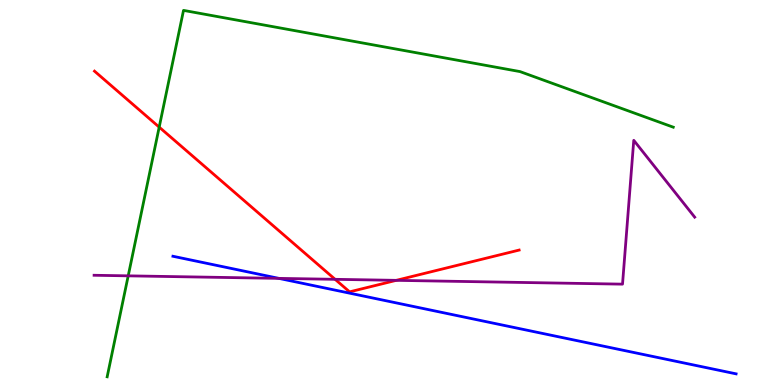[{'lines': ['blue', 'red'], 'intersections': []}, {'lines': ['green', 'red'], 'intersections': [{'x': 2.05, 'y': 6.7}]}, {'lines': ['purple', 'red'], 'intersections': [{'x': 4.32, 'y': 2.74}, {'x': 5.11, 'y': 2.72}]}, {'lines': ['blue', 'green'], 'intersections': []}, {'lines': ['blue', 'purple'], 'intersections': [{'x': 3.6, 'y': 2.77}]}, {'lines': ['green', 'purple'], 'intersections': [{'x': 1.65, 'y': 2.84}]}]